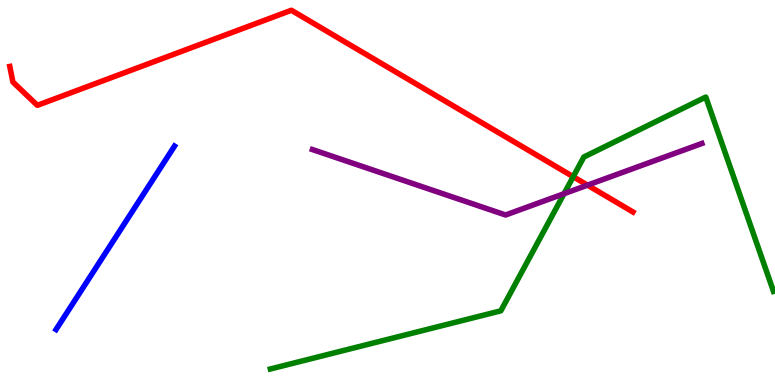[{'lines': ['blue', 'red'], 'intersections': []}, {'lines': ['green', 'red'], 'intersections': [{'x': 7.4, 'y': 5.41}]}, {'lines': ['purple', 'red'], 'intersections': [{'x': 7.58, 'y': 5.19}]}, {'lines': ['blue', 'green'], 'intersections': []}, {'lines': ['blue', 'purple'], 'intersections': []}, {'lines': ['green', 'purple'], 'intersections': [{'x': 7.28, 'y': 4.97}]}]